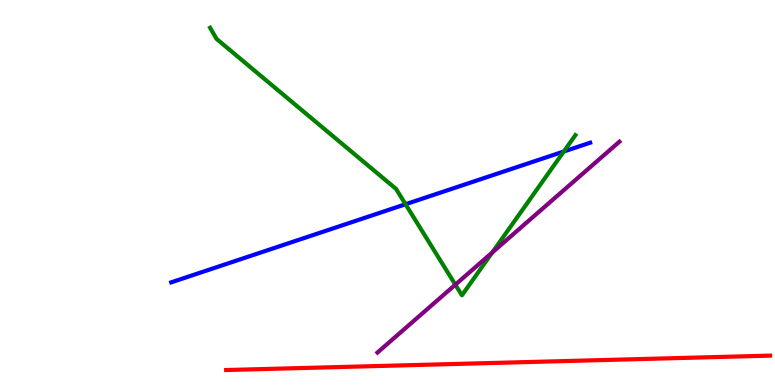[{'lines': ['blue', 'red'], 'intersections': []}, {'lines': ['green', 'red'], 'intersections': []}, {'lines': ['purple', 'red'], 'intersections': []}, {'lines': ['blue', 'green'], 'intersections': [{'x': 5.23, 'y': 4.69}, {'x': 7.27, 'y': 6.06}]}, {'lines': ['blue', 'purple'], 'intersections': []}, {'lines': ['green', 'purple'], 'intersections': [{'x': 5.88, 'y': 2.61}, {'x': 6.35, 'y': 3.44}]}]